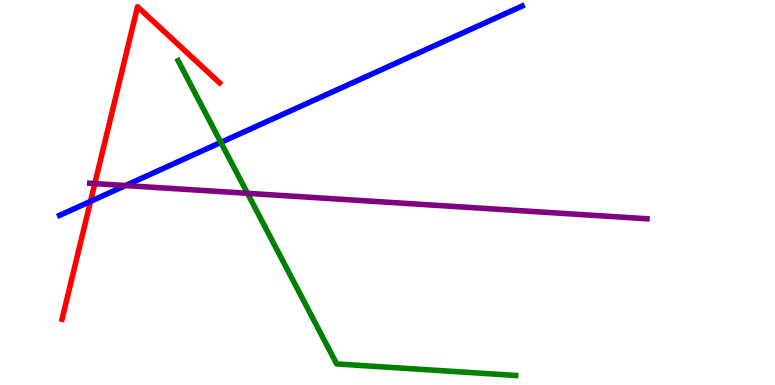[{'lines': ['blue', 'red'], 'intersections': [{'x': 1.17, 'y': 4.77}]}, {'lines': ['green', 'red'], 'intersections': []}, {'lines': ['purple', 'red'], 'intersections': [{'x': 1.22, 'y': 5.23}]}, {'lines': ['blue', 'green'], 'intersections': [{'x': 2.85, 'y': 6.3}]}, {'lines': ['blue', 'purple'], 'intersections': [{'x': 1.62, 'y': 5.18}]}, {'lines': ['green', 'purple'], 'intersections': [{'x': 3.19, 'y': 4.98}]}]